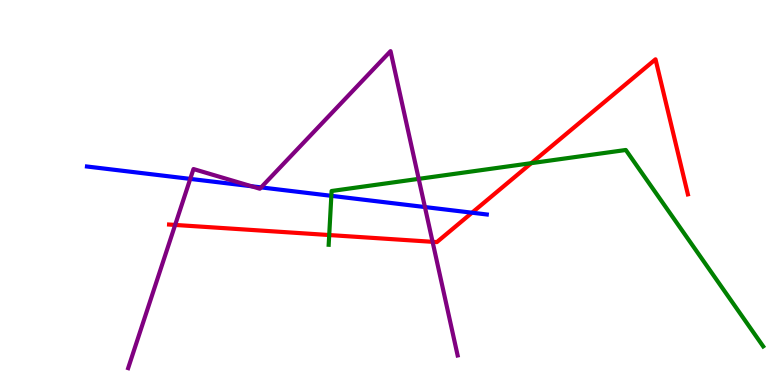[{'lines': ['blue', 'red'], 'intersections': [{'x': 6.09, 'y': 4.48}]}, {'lines': ['green', 'red'], 'intersections': [{'x': 4.25, 'y': 3.9}, {'x': 6.86, 'y': 5.76}]}, {'lines': ['purple', 'red'], 'intersections': [{'x': 2.26, 'y': 4.16}, {'x': 5.58, 'y': 3.72}]}, {'lines': ['blue', 'green'], 'intersections': [{'x': 4.28, 'y': 4.91}]}, {'lines': ['blue', 'purple'], 'intersections': [{'x': 2.45, 'y': 5.35}, {'x': 3.24, 'y': 5.16}, {'x': 3.37, 'y': 5.13}, {'x': 5.48, 'y': 4.62}]}, {'lines': ['green', 'purple'], 'intersections': [{'x': 5.4, 'y': 5.35}]}]